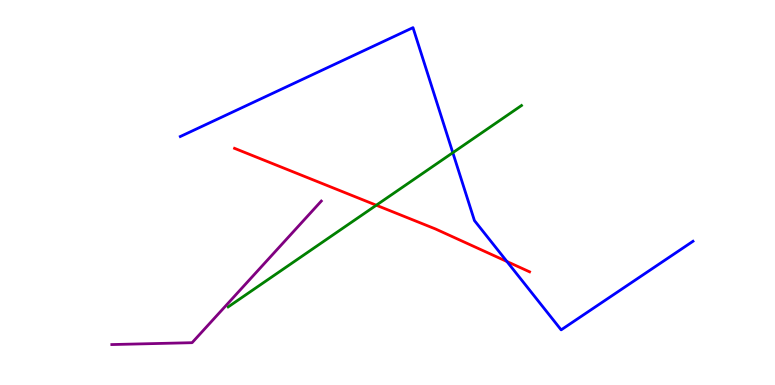[{'lines': ['blue', 'red'], 'intersections': [{'x': 6.54, 'y': 3.21}]}, {'lines': ['green', 'red'], 'intersections': [{'x': 4.86, 'y': 4.67}]}, {'lines': ['purple', 'red'], 'intersections': []}, {'lines': ['blue', 'green'], 'intersections': [{'x': 5.84, 'y': 6.03}]}, {'lines': ['blue', 'purple'], 'intersections': []}, {'lines': ['green', 'purple'], 'intersections': []}]